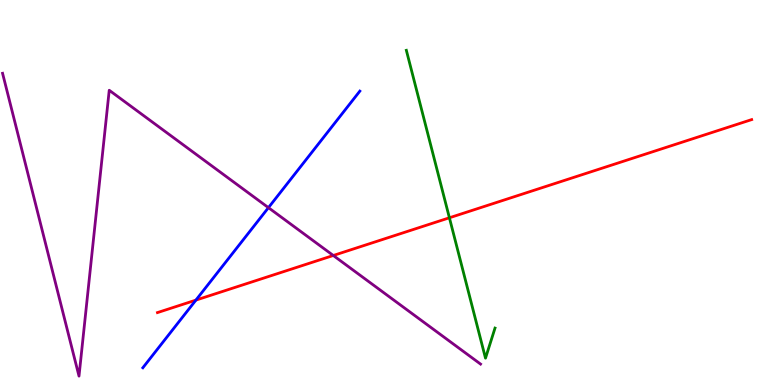[{'lines': ['blue', 'red'], 'intersections': [{'x': 2.53, 'y': 2.21}]}, {'lines': ['green', 'red'], 'intersections': [{'x': 5.8, 'y': 4.34}]}, {'lines': ['purple', 'red'], 'intersections': [{'x': 4.3, 'y': 3.36}]}, {'lines': ['blue', 'green'], 'intersections': []}, {'lines': ['blue', 'purple'], 'intersections': [{'x': 3.46, 'y': 4.61}]}, {'lines': ['green', 'purple'], 'intersections': []}]